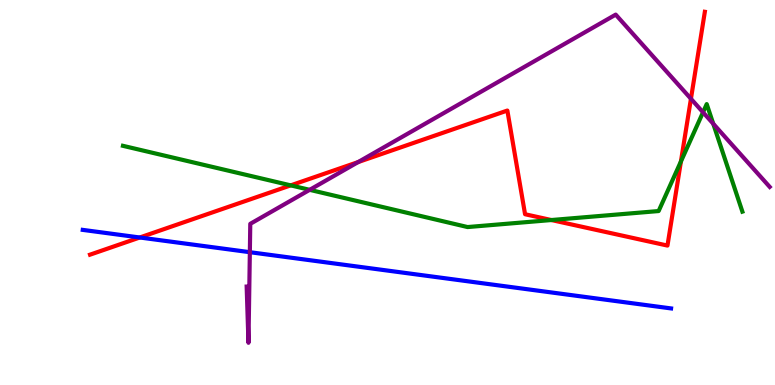[{'lines': ['blue', 'red'], 'intersections': [{'x': 1.8, 'y': 3.83}]}, {'lines': ['green', 'red'], 'intersections': [{'x': 3.75, 'y': 5.19}, {'x': 7.11, 'y': 4.28}, {'x': 8.79, 'y': 5.81}]}, {'lines': ['purple', 'red'], 'intersections': [{'x': 4.62, 'y': 5.79}, {'x': 8.92, 'y': 7.43}]}, {'lines': ['blue', 'green'], 'intersections': []}, {'lines': ['blue', 'purple'], 'intersections': [{'x': 3.22, 'y': 3.45}]}, {'lines': ['green', 'purple'], 'intersections': [{'x': 4.0, 'y': 5.07}, {'x': 9.07, 'y': 7.08}, {'x': 9.2, 'y': 6.79}]}]